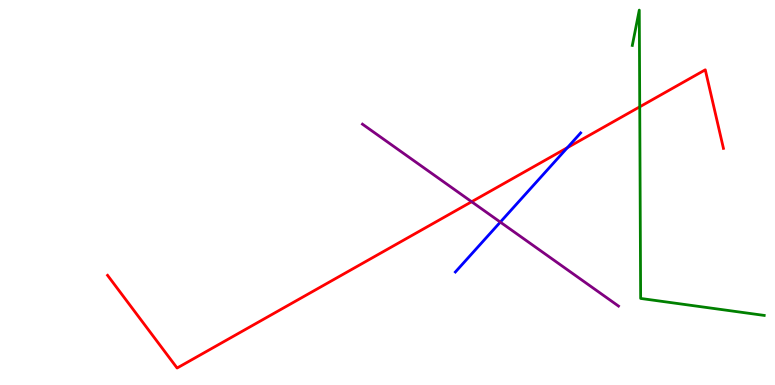[{'lines': ['blue', 'red'], 'intersections': [{'x': 7.32, 'y': 6.16}]}, {'lines': ['green', 'red'], 'intersections': [{'x': 8.25, 'y': 7.23}]}, {'lines': ['purple', 'red'], 'intersections': [{'x': 6.09, 'y': 4.76}]}, {'lines': ['blue', 'green'], 'intersections': []}, {'lines': ['blue', 'purple'], 'intersections': [{'x': 6.46, 'y': 4.23}]}, {'lines': ['green', 'purple'], 'intersections': []}]